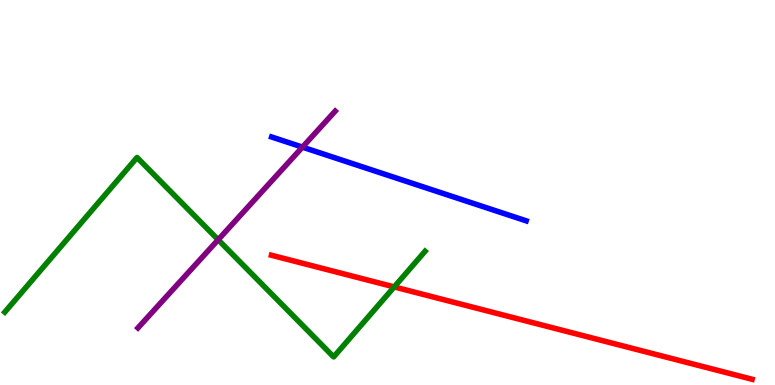[{'lines': ['blue', 'red'], 'intersections': []}, {'lines': ['green', 'red'], 'intersections': [{'x': 5.09, 'y': 2.55}]}, {'lines': ['purple', 'red'], 'intersections': []}, {'lines': ['blue', 'green'], 'intersections': []}, {'lines': ['blue', 'purple'], 'intersections': [{'x': 3.9, 'y': 6.18}]}, {'lines': ['green', 'purple'], 'intersections': [{'x': 2.81, 'y': 3.77}]}]